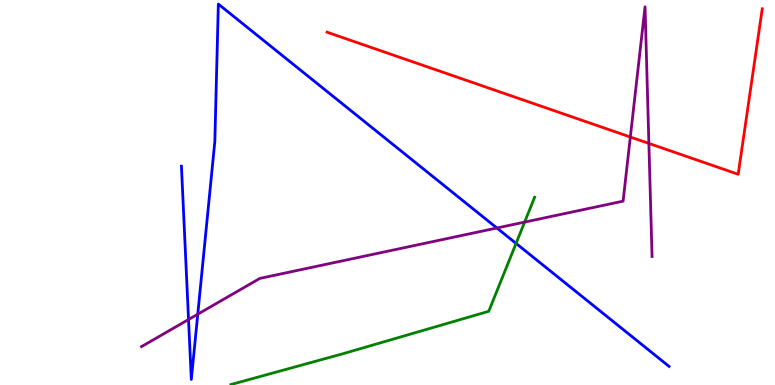[{'lines': ['blue', 'red'], 'intersections': []}, {'lines': ['green', 'red'], 'intersections': []}, {'lines': ['purple', 'red'], 'intersections': [{'x': 8.13, 'y': 6.44}, {'x': 8.37, 'y': 6.27}]}, {'lines': ['blue', 'green'], 'intersections': [{'x': 6.66, 'y': 3.68}]}, {'lines': ['blue', 'purple'], 'intersections': [{'x': 2.43, 'y': 1.7}, {'x': 2.55, 'y': 1.84}, {'x': 6.41, 'y': 4.08}]}, {'lines': ['green', 'purple'], 'intersections': [{'x': 6.77, 'y': 4.23}]}]